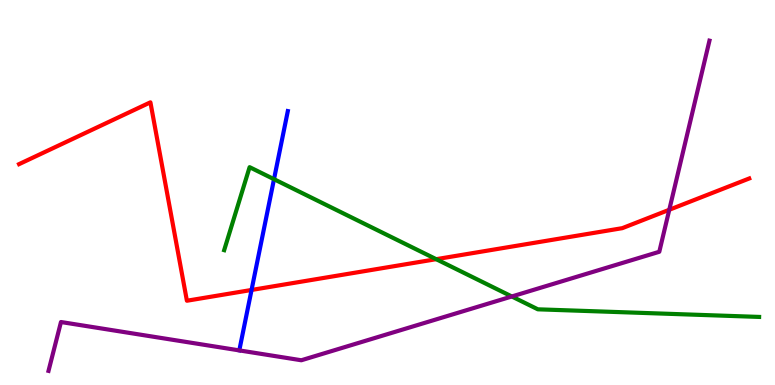[{'lines': ['blue', 'red'], 'intersections': [{'x': 3.25, 'y': 2.47}]}, {'lines': ['green', 'red'], 'intersections': [{'x': 5.63, 'y': 3.27}]}, {'lines': ['purple', 'red'], 'intersections': [{'x': 8.64, 'y': 4.55}]}, {'lines': ['blue', 'green'], 'intersections': [{'x': 3.54, 'y': 5.35}]}, {'lines': ['blue', 'purple'], 'intersections': []}, {'lines': ['green', 'purple'], 'intersections': [{'x': 6.6, 'y': 2.3}]}]